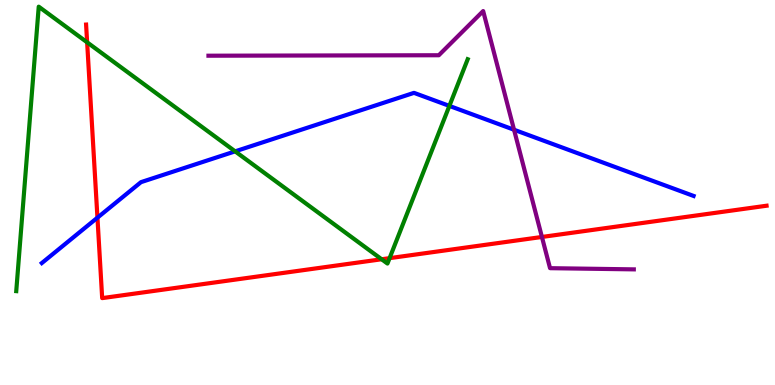[{'lines': ['blue', 'red'], 'intersections': [{'x': 1.26, 'y': 4.35}]}, {'lines': ['green', 'red'], 'intersections': [{'x': 1.12, 'y': 8.9}, {'x': 4.92, 'y': 3.27}, {'x': 5.03, 'y': 3.29}]}, {'lines': ['purple', 'red'], 'intersections': [{'x': 6.99, 'y': 3.85}]}, {'lines': ['blue', 'green'], 'intersections': [{'x': 3.03, 'y': 6.07}, {'x': 5.8, 'y': 7.25}]}, {'lines': ['blue', 'purple'], 'intersections': [{'x': 6.63, 'y': 6.63}]}, {'lines': ['green', 'purple'], 'intersections': []}]